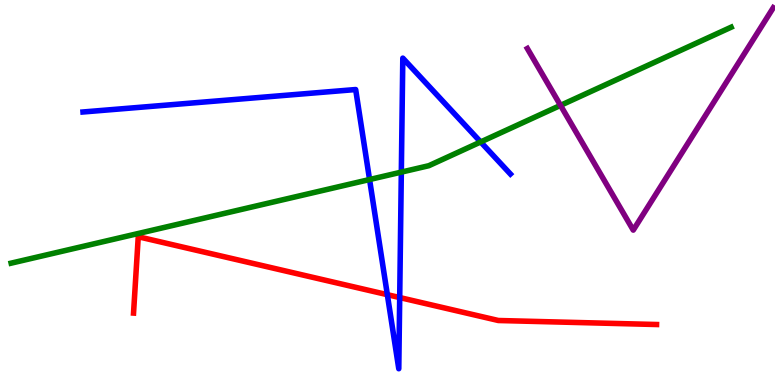[{'lines': ['blue', 'red'], 'intersections': [{'x': 5.0, 'y': 2.35}, {'x': 5.16, 'y': 2.27}]}, {'lines': ['green', 'red'], 'intersections': []}, {'lines': ['purple', 'red'], 'intersections': []}, {'lines': ['blue', 'green'], 'intersections': [{'x': 4.77, 'y': 5.34}, {'x': 5.18, 'y': 5.53}, {'x': 6.2, 'y': 6.31}]}, {'lines': ['blue', 'purple'], 'intersections': []}, {'lines': ['green', 'purple'], 'intersections': [{'x': 7.23, 'y': 7.26}]}]